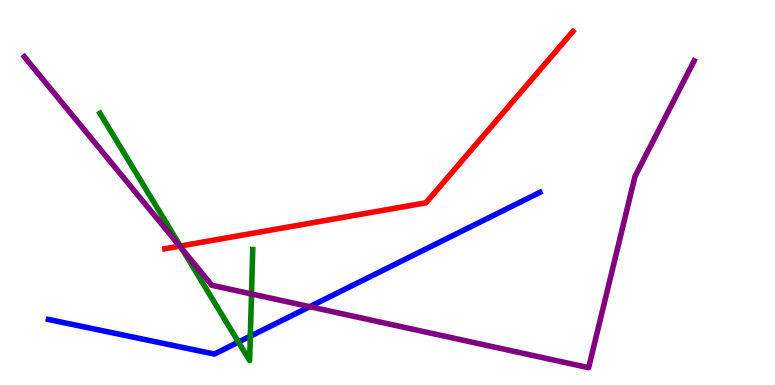[{'lines': ['blue', 'red'], 'intersections': []}, {'lines': ['green', 'red'], 'intersections': [{'x': 2.33, 'y': 3.61}]}, {'lines': ['purple', 'red'], 'intersections': [{'x': 2.32, 'y': 3.61}]}, {'lines': ['blue', 'green'], 'intersections': [{'x': 3.08, 'y': 1.11}, {'x': 3.23, 'y': 1.27}]}, {'lines': ['blue', 'purple'], 'intersections': [{'x': 4.0, 'y': 2.03}]}, {'lines': ['green', 'purple'], 'intersections': [{'x': 2.35, 'y': 3.53}, {'x': 3.25, 'y': 2.36}]}]